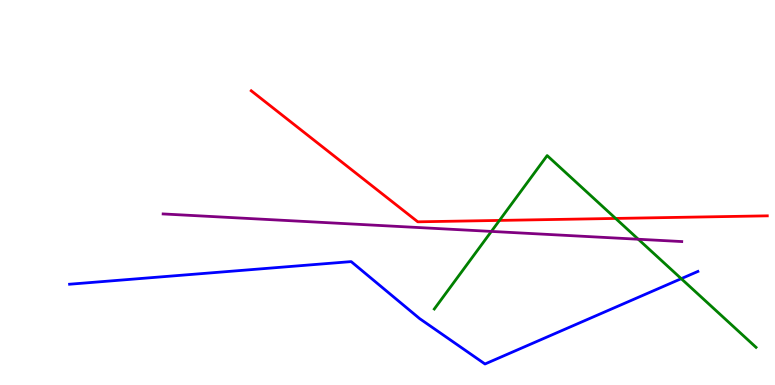[{'lines': ['blue', 'red'], 'intersections': []}, {'lines': ['green', 'red'], 'intersections': [{'x': 6.44, 'y': 4.27}, {'x': 7.94, 'y': 4.33}]}, {'lines': ['purple', 'red'], 'intersections': []}, {'lines': ['blue', 'green'], 'intersections': [{'x': 8.79, 'y': 2.76}]}, {'lines': ['blue', 'purple'], 'intersections': []}, {'lines': ['green', 'purple'], 'intersections': [{'x': 6.34, 'y': 3.99}, {'x': 8.24, 'y': 3.79}]}]